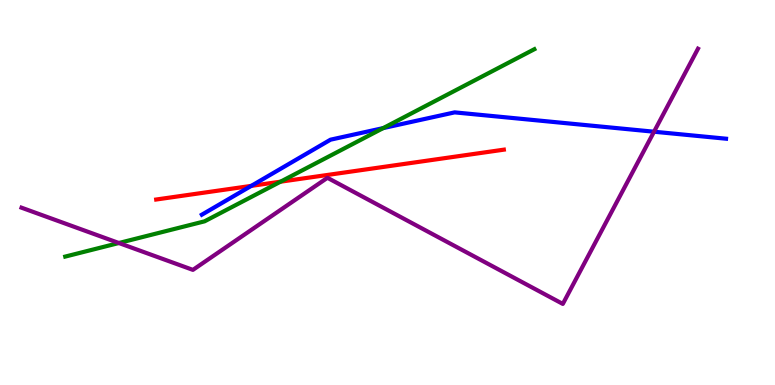[{'lines': ['blue', 'red'], 'intersections': [{'x': 3.24, 'y': 5.17}]}, {'lines': ['green', 'red'], 'intersections': [{'x': 3.62, 'y': 5.28}]}, {'lines': ['purple', 'red'], 'intersections': []}, {'lines': ['blue', 'green'], 'intersections': [{'x': 4.95, 'y': 6.67}]}, {'lines': ['blue', 'purple'], 'intersections': [{'x': 8.44, 'y': 6.58}]}, {'lines': ['green', 'purple'], 'intersections': [{'x': 1.53, 'y': 3.69}]}]